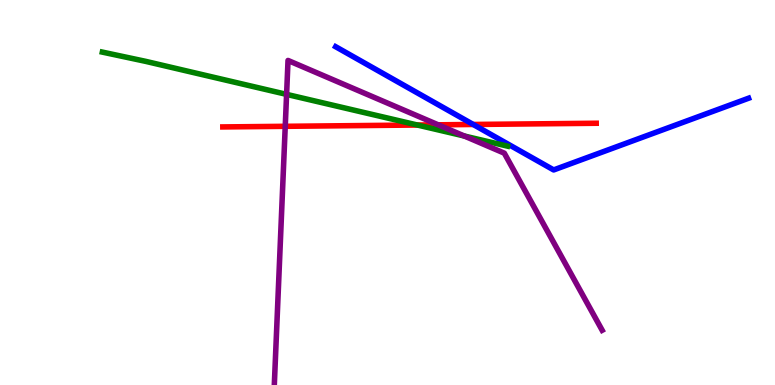[{'lines': ['blue', 'red'], 'intersections': [{'x': 6.11, 'y': 6.77}]}, {'lines': ['green', 'red'], 'intersections': [{'x': 5.39, 'y': 6.75}]}, {'lines': ['purple', 'red'], 'intersections': [{'x': 3.68, 'y': 6.72}, {'x': 5.65, 'y': 6.76}]}, {'lines': ['blue', 'green'], 'intersections': []}, {'lines': ['blue', 'purple'], 'intersections': []}, {'lines': ['green', 'purple'], 'intersections': [{'x': 3.7, 'y': 7.55}, {'x': 5.99, 'y': 6.47}]}]